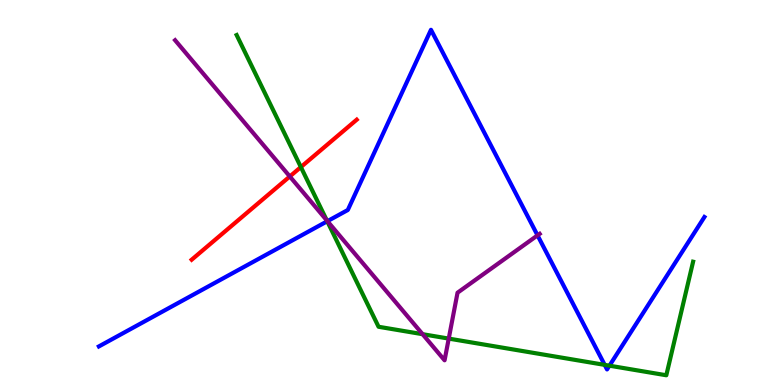[{'lines': ['blue', 'red'], 'intersections': []}, {'lines': ['green', 'red'], 'intersections': [{'x': 3.88, 'y': 5.66}]}, {'lines': ['purple', 'red'], 'intersections': [{'x': 3.74, 'y': 5.42}]}, {'lines': ['blue', 'green'], 'intersections': [{'x': 4.22, 'y': 4.25}, {'x': 7.8, 'y': 0.523}, {'x': 7.86, 'y': 0.502}]}, {'lines': ['blue', 'purple'], 'intersections': [{'x': 4.23, 'y': 4.26}, {'x': 6.94, 'y': 3.89}]}, {'lines': ['green', 'purple'], 'intersections': [{'x': 4.22, 'y': 4.27}, {'x': 5.45, 'y': 1.32}, {'x': 5.79, 'y': 1.21}]}]